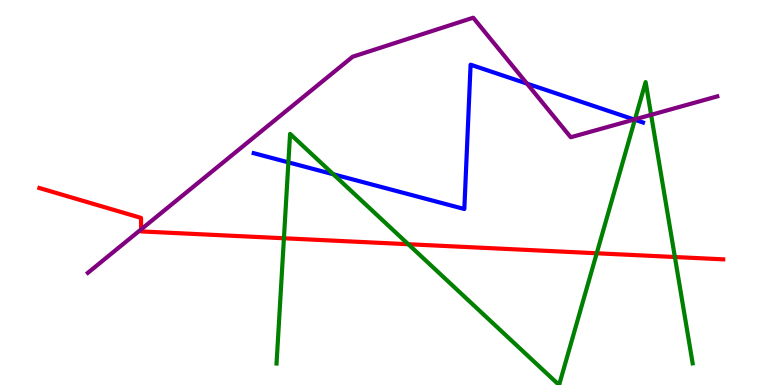[{'lines': ['blue', 'red'], 'intersections': []}, {'lines': ['green', 'red'], 'intersections': [{'x': 3.66, 'y': 3.81}, {'x': 5.27, 'y': 3.66}, {'x': 7.7, 'y': 3.42}, {'x': 8.71, 'y': 3.32}]}, {'lines': ['purple', 'red'], 'intersections': [{'x': 1.82, 'y': 4.04}]}, {'lines': ['blue', 'green'], 'intersections': [{'x': 3.72, 'y': 5.78}, {'x': 4.3, 'y': 5.47}, {'x': 8.19, 'y': 6.89}]}, {'lines': ['blue', 'purple'], 'intersections': [{'x': 6.8, 'y': 7.83}, {'x': 8.18, 'y': 6.89}]}, {'lines': ['green', 'purple'], 'intersections': [{'x': 8.19, 'y': 6.9}, {'x': 8.4, 'y': 7.02}]}]